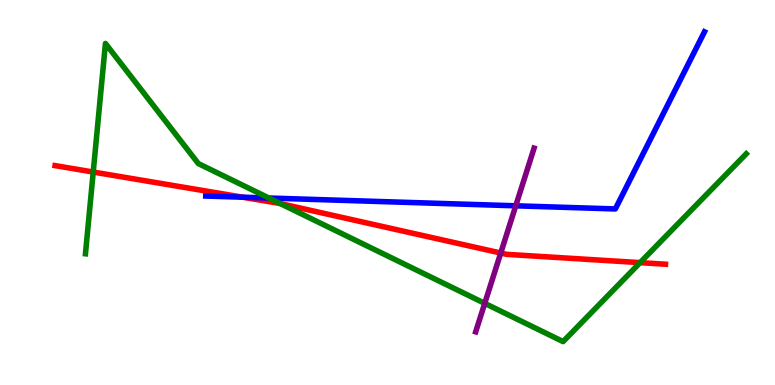[{'lines': ['blue', 'red'], 'intersections': [{'x': 3.13, 'y': 4.88}]}, {'lines': ['green', 'red'], 'intersections': [{'x': 1.2, 'y': 5.53}, {'x': 3.62, 'y': 4.71}, {'x': 8.26, 'y': 3.18}]}, {'lines': ['purple', 'red'], 'intersections': [{'x': 6.46, 'y': 3.43}]}, {'lines': ['blue', 'green'], 'intersections': [{'x': 3.47, 'y': 4.86}]}, {'lines': ['blue', 'purple'], 'intersections': [{'x': 6.65, 'y': 4.65}]}, {'lines': ['green', 'purple'], 'intersections': [{'x': 6.25, 'y': 2.12}]}]